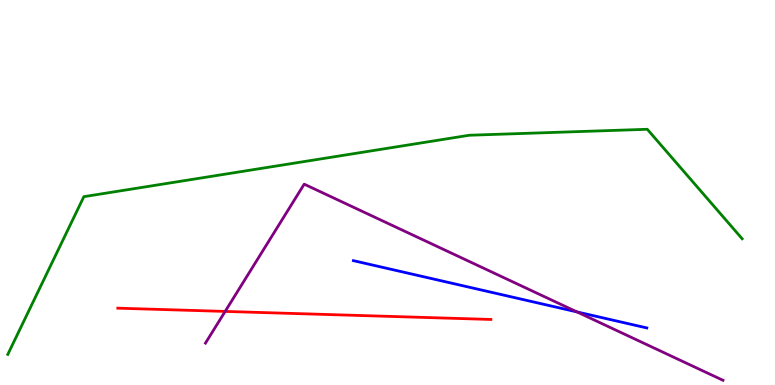[{'lines': ['blue', 'red'], 'intersections': []}, {'lines': ['green', 'red'], 'intersections': []}, {'lines': ['purple', 'red'], 'intersections': [{'x': 2.91, 'y': 1.91}]}, {'lines': ['blue', 'green'], 'intersections': []}, {'lines': ['blue', 'purple'], 'intersections': [{'x': 7.44, 'y': 1.9}]}, {'lines': ['green', 'purple'], 'intersections': []}]